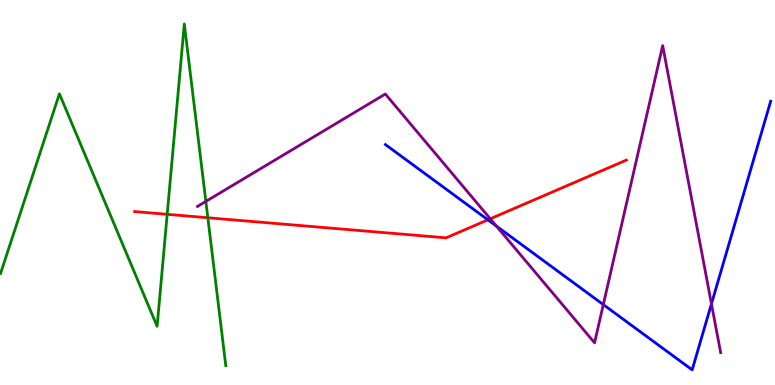[{'lines': ['blue', 'red'], 'intersections': [{'x': 6.3, 'y': 4.29}]}, {'lines': ['green', 'red'], 'intersections': [{'x': 2.16, 'y': 4.43}, {'x': 2.68, 'y': 4.34}]}, {'lines': ['purple', 'red'], 'intersections': [{'x': 6.33, 'y': 4.32}]}, {'lines': ['blue', 'green'], 'intersections': []}, {'lines': ['blue', 'purple'], 'intersections': [{'x': 6.41, 'y': 4.13}, {'x': 7.78, 'y': 2.09}, {'x': 9.18, 'y': 2.11}]}, {'lines': ['green', 'purple'], 'intersections': [{'x': 2.66, 'y': 4.77}]}]